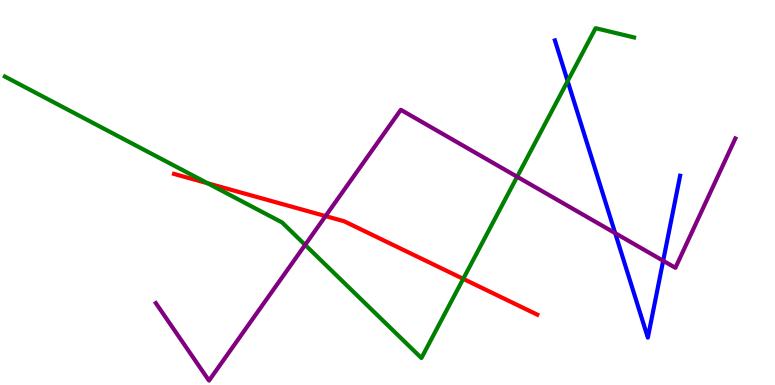[{'lines': ['blue', 'red'], 'intersections': []}, {'lines': ['green', 'red'], 'intersections': [{'x': 2.68, 'y': 5.24}, {'x': 5.98, 'y': 2.76}]}, {'lines': ['purple', 'red'], 'intersections': [{'x': 4.2, 'y': 4.39}]}, {'lines': ['blue', 'green'], 'intersections': [{'x': 7.32, 'y': 7.89}]}, {'lines': ['blue', 'purple'], 'intersections': [{'x': 7.94, 'y': 3.94}, {'x': 8.56, 'y': 3.23}]}, {'lines': ['green', 'purple'], 'intersections': [{'x': 3.94, 'y': 3.64}, {'x': 6.67, 'y': 5.41}]}]